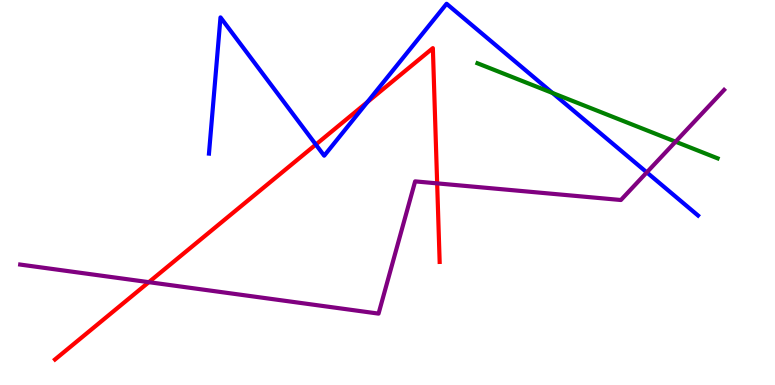[{'lines': ['blue', 'red'], 'intersections': [{'x': 4.08, 'y': 6.25}, {'x': 4.74, 'y': 7.35}]}, {'lines': ['green', 'red'], 'intersections': []}, {'lines': ['purple', 'red'], 'intersections': [{'x': 1.92, 'y': 2.67}, {'x': 5.64, 'y': 5.24}]}, {'lines': ['blue', 'green'], 'intersections': [{'x': 7.13, 'y': 7.58}]}, {'lines': ['blue', 'purple'], 'intersections': [{'x': 8.35, 'y': 5.52}]}, {'lines': ['green', 'purple'], 'intersections': [{'x': 8.72, 'y': 6.32}]}]